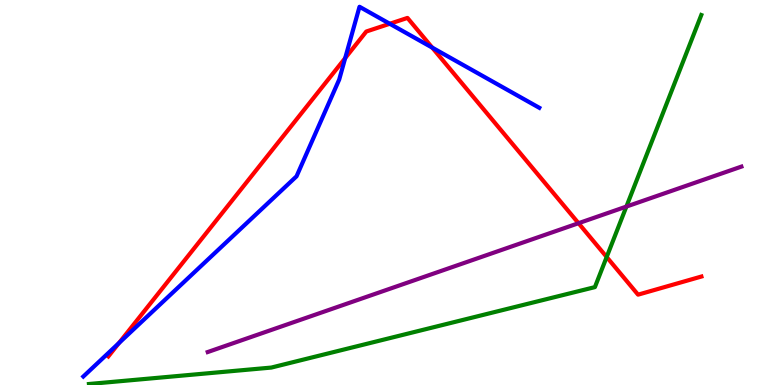[{'lines': ['blue', 'red'], 'intersections': [{'x': 1.53, 'y': 1.09}, {'x': 4.45, 'y': 8.49}, {'x': 5.03, 'y': 9.38}, {'x': 5.58, 'y': 8.76}]}, {'lines': ['green', 'red'], 'intersections': [{'x': 7.83, 'y': 3.32}]}, {'lines': ['purple', 'red'], 'intersections': [{'x': 7.46, 'y': 4.2}]}, {'lines': ['blue', 'green'], 'intersections': []}, {'lines': ['blue', 'purple'], 'intersections': []}, {'lines': ['green', 'purple'], 'intersections': [{'x': 8.08, 'y': 4.63}]}]